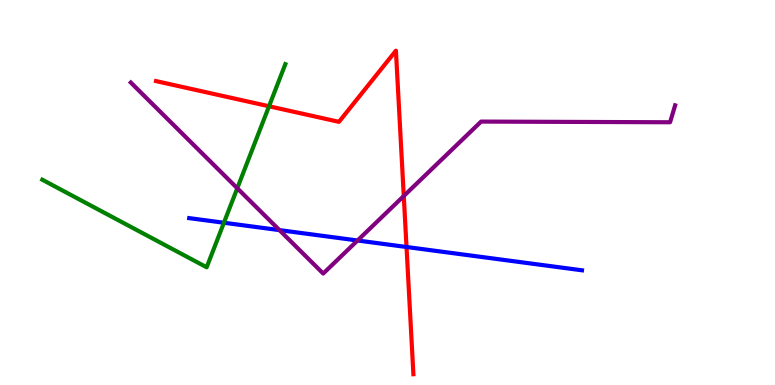[{'lines': ['blue', 'red'], 'intersections': [{'x': 5.25, 'y': 3.58}]}, {'lines': ['green', 'red'], 'intersections': [{'x': 3.47, 'y': 7.24}]}, {'lines': ['purple', 'red'], 'intersections': [{'x': 5.21, 'y': 4.91}]}, {'lines': ['blue', 'green'], 'intersections': [{'x': 2.89, 'y': 4.21}]}, {'lines': ['blue', 'purple'], 'intersections': [{'x': 3.61, 'y': 4.02}, {'x': 4.61, 'y': 3.75}]}, {'lines': ['green', 'purple'], 'intersections': [{'x': 3.06, 'y': 5.11}]}]